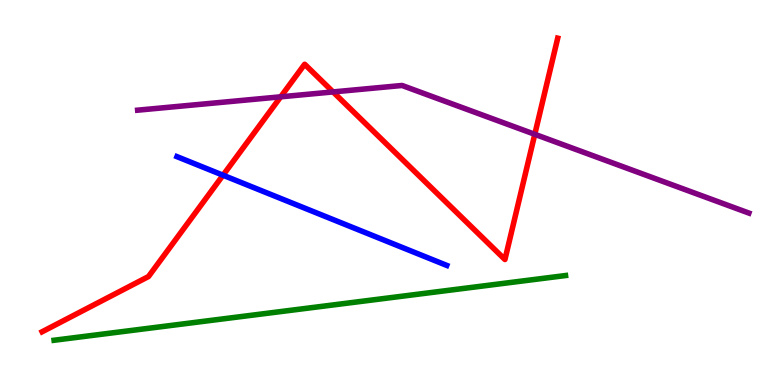[{'lines': ['blue', 'red'], 'intersections': [{'x': 2.88, 'y': 5.45}]}, {'lines': ['green', 'red'], 'intersections': []}, {'lines': ['purple', 'red'], 'intersections': [{'x': 3.62, 'y': 7.49}, {'x': 4.3, 'y': 7.61}, {'x': 6.9, 'y': 6.51}]}, {'lines': ['blue', 'green'], 'intersections': []}, {'lines': ['blue', 'purple'], 'intersections': []}, {'lines': ['green', 'purple'], 'intersections': []}]